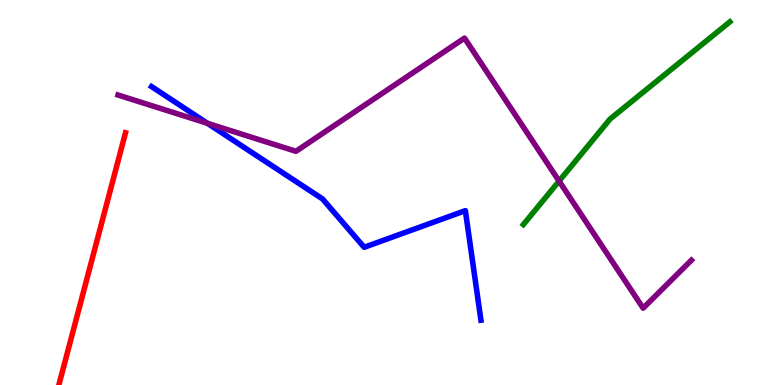[{'lines': ['blue', 'red'], 'intersections': []}, {'lines': ['green', 'red'], 'intersections': []}, {'lines': ['purple', 'red'], 'intersections': []}, {'lines': ['blue', 'green'], 'intersections': []}, {'lines': ['blue', 'purple'], 'intersections': [{'x': 2.68, 'y': 6.8}]}, {'lines': ['green', 'purple'], 'intersections': [{'x': 7.21, 'y': 5.3}]}]